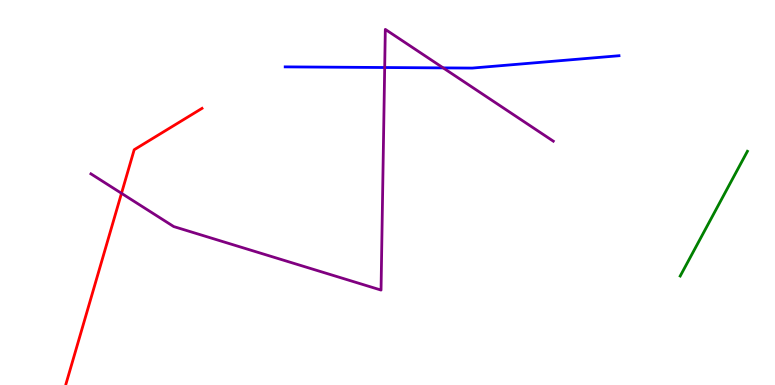[{'lines': ['blue', 'red'], 'intersections': []}, {'lines': ['green', 'red'], 'intersections': []}, {'lines': ['purple', 'red'], 'intersections': [{'x': 1.57, 'y': 4.98}]}, {'lines': ['blue', 'green'], 'intersections': []}, {'lines': ['blue', 'purple'], 'intersections': [{'x': 4.96, 'y': 8.25}, {'x': 5.72, 'y': 8.24}]}, {'lines': ['green', 'purple'], 'intersections': []}]